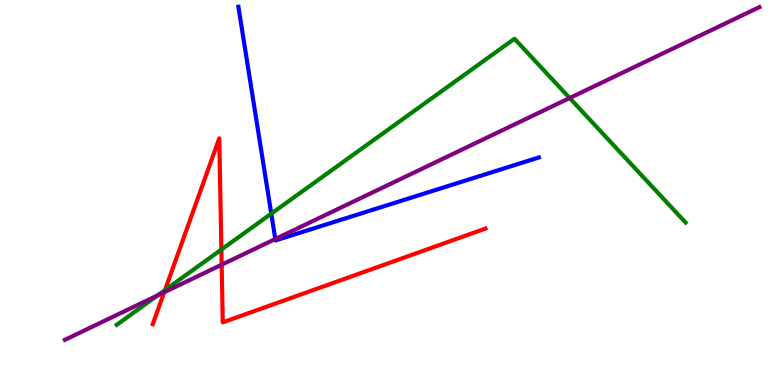[{'lines': ['blue', 'red'], 'intersections': []}, {'lines': ['green', 'red'], 'intersections': [{'x': 2.13, 'y': 2.46}, {'x': 2.86, 'y': 3.52}]}, {'lines': ['purple', 'red'], 'intersections': [{'x': 2.12, 'y': 2.41}, {'x': 2.86, 'y': 3.12}]}, {'lines': ['blue', 'green'], 'intersections': [{'x': 3.5, 'y': 4.45}]}, {'lines': ['blue', 'purple'], 'intersections': [{'x': 3.55, 'y': 3.79}]}, {'lines': ['green', 'purple'], 'intersections': [{'x': 2.03, 'y': 2.33}, {'x': 7.35, 'y': 7.45}]}]